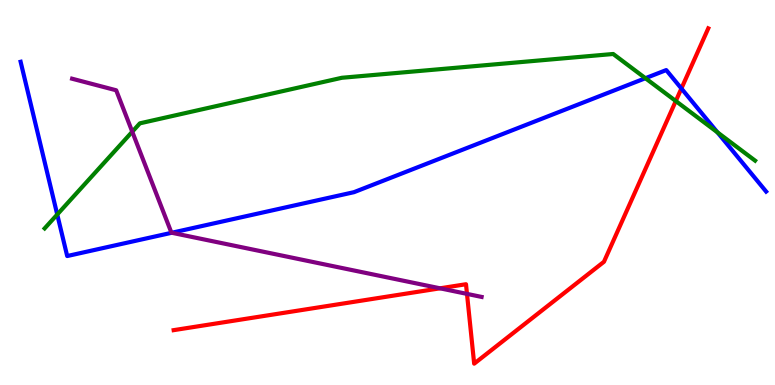[{'lines': ['blue', 'red'], 'intersections': [{'x': 8.79, 'y': 7.7}]}, {'lines': ['green', 'red'], 'intersections': [{'x': 8.72, 'y': 7.38}]}, {'lines': ['purple', 'red'], 'intersections': [{'x': 5.68, 'y': 2.51}, {'x': 6.03, 'y': 2.37}]}, {'lines': ['blue', 'green'], 'intersections': [{'x': 0.739, 'y': 4.43}, {'x': 8.33, 'y': 7.97}, {'x': 9.26, 'y': 6.56}]}, {'lines': ['blue', 'purple'], 'intersections': [{'x': 2.22, 'y': 3.95}]}, {'lines': ['green', 'purple'], 'intersections': [{'x': 1.71, 'y': 6.58}]}]